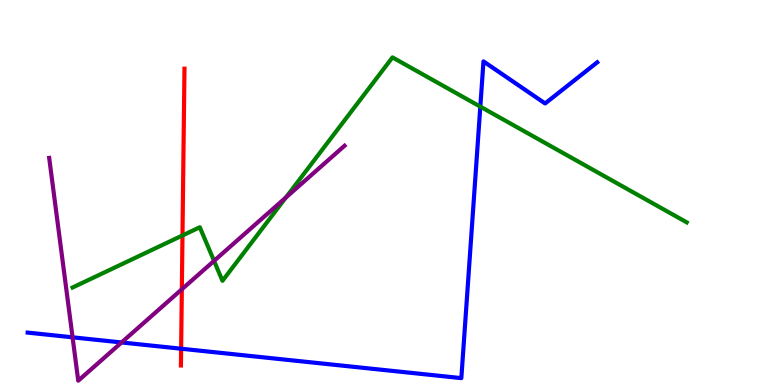[{'lines': ['blue', 'red'], 'intersections': [{'x': 2.34, 'y': 0.942}]}, {'lines': ['green', 'red'], 'intersections': [{'x': 2.35, 'y': 3.88}]}, {'lines': ['purple', 'red'], 'intersections': [{'x': 2.35, 'y': 2.49}]}, {'lines': ['blue', 'green'], 'intersections': [{'x': 6.2, 'y': 7.23}]}, {'lines': ['blue', 'purple'], 'intersections': [{'x': 0.937, 'y': 1.24}, {'x': 1.57, 'y': 1.1}]}, {'lines': ['green', 'purple'], 'intersections': [{'x': 2.76, 'y': 3.22}, {'x': 3.69, 'y': 4.87}]}]